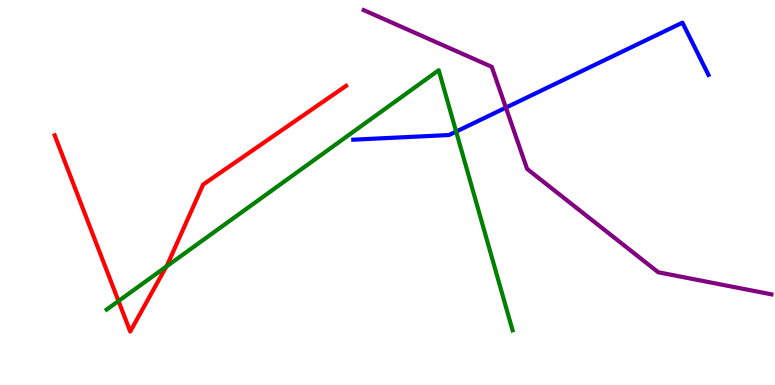[{'lines': ['blue', 'red'], 'intersections': []}, {'lines': ['green', 'red'], 'intersections': [{'x': 1.53, 'y': 2.18}, {'x': 2.15, 'y': 3.07}]}, {'lines': ['purple', 'red'], 'intersections': []}, {'lines': ['blue', 'green'], 'intersections': [{'x': 5.89, 'y': 6.58}]}, {'lines': ['blue', 'purple'], 'intersections': [{'x': 6.53, 'y': 7.2}]}, {'lines': ['green', 'purple'], 'intersections': []}]